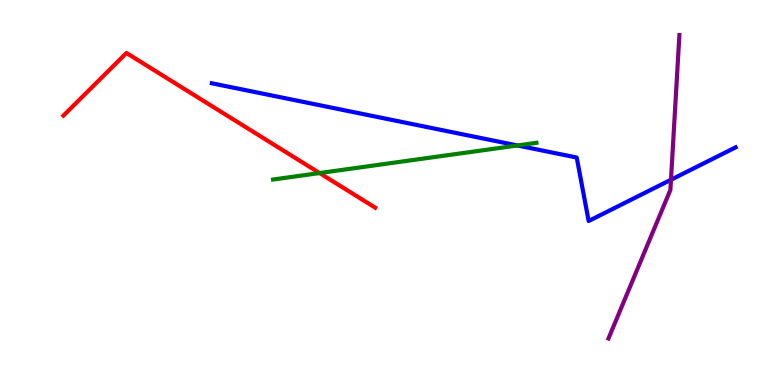[{'lines': ['blue', 'red'], 'intersections': []}, {'lines': ['green', 'red'], 'intersections': [{'x': 4.12, 'y': 5.51}]}, {'lines': ['purple', 'red'], 'intersections': []}, {'lines': ['blue', 'green'], 'intersections': [{'x': 6.68, 'y': 6.22}]}, {'lines': ['blue', 'purple'], 'intersections': [{'x': 8.66, 'y': 5.33}]}, {'lines': ['green', 'purple'], 'intersections': []}]